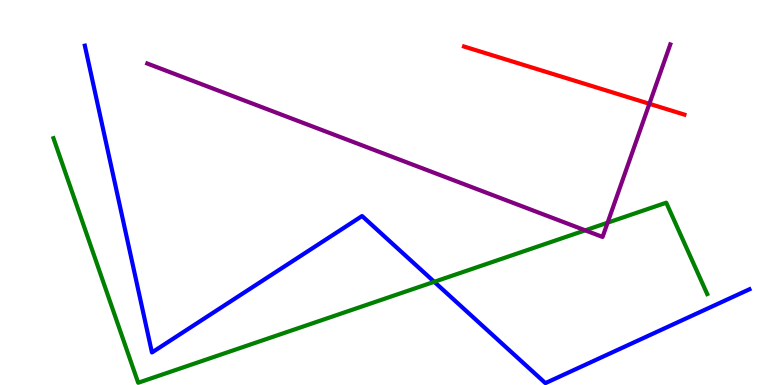[{'lines': ['blue', 'red'], 'intersections': []}, {'lines': ['green', 'red'], 'intersections': []}, {'lines': ['purple', 'red'], 'intersections': [{'x': 8.38, 'y': 7.3}]}, {'lines': ['blue', 'green'], 'intersections': [{'x': 5.6, 'y': 2.68}]}, {'lines': ['blue', 'purple'], 'intersections': []}, {'lines': ['green', 'purple'], 'intersections': [{'x': 7.55, 'y': 4.02}, {'x': 7.84, 'y': 4.22}]}]